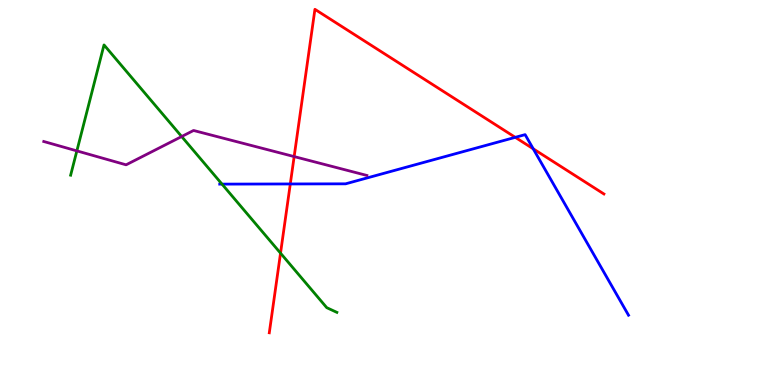[{'lines': ['blue', 'red'], 'intersections': [{'x': 3.75, 'y': 5.22}, {'x': 6.65, 'y': 6.43}, {'x': 6.88, 'y': 6.13}]}, {'lines': ['green', 'red'], 'intersections': [{'x': 3.62, 'y': 3.42}]}, {'lines': ['purple', 'red'], 'intersections': [{'x': 3.8, 'y': 5.93}]}, {'lines': ['blue', 'green'], 'intersections': [{'x': 2.86, 'y': 5.22}]}, {'lines': ['blue', 'purple'], 'intersections': []}, {'lines': ['green', 'purple'], 'intersections': [{'x': 0.992, 'y': 6.08}, {'x': 2.34, 'y': 6.45}]}]